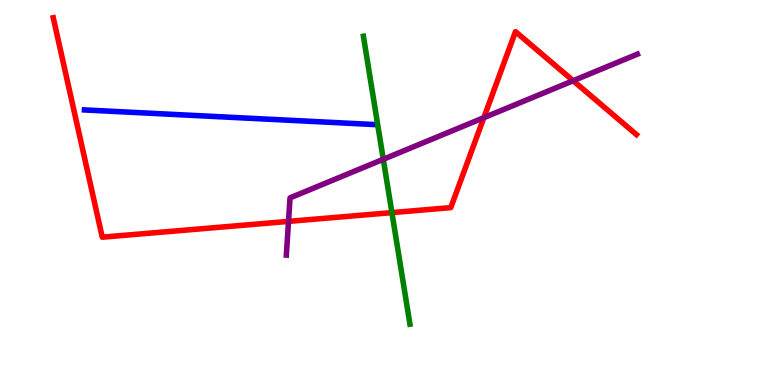[{'lines': ['blue', 'red'], 'intersections': []}, {'lines': ['green', 'red'], 'intersections': [{'x': 5.06, 'y': 4.48}]}, {'lines': ['purple', 'red'], 'intersections': [{'x': 3.72, 'y': 4.25}, {'x': 6.24, 'y': 6.94}, {'x': 7.4, 'y': 7.9}]}, {'lines': ['blue', 'green'], 'intersections': []}, {'lines': ['blue', 'purple'], 'intersections': []}, {'lines': ['green', 'purple'], 'intersections': [{'x': 4.95, 'y': 5.86}]}]